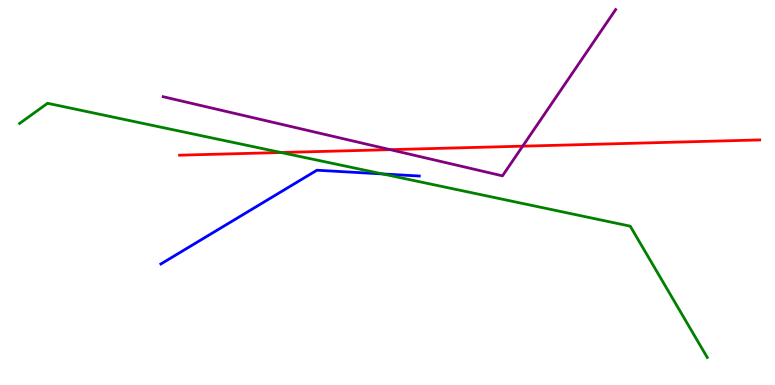[{'lines': ['blue', 'red'], 'intersections': []}, {'lines': ['green', 'red'], 'intersections': [{'x': 3.63, 'y': 6.04}]}, {'lines': ['purple', 'red'], 'intersections': [{'x': 5.03, 'y': 6.11}, {'x': 6.74, 'y': 6.2}]}, {'lines': ['blue', 'green'], 'intersections': [{'x': 4.94, 'y': 5.48}]}, {'lines': ['blue', 'purple'], 'intersections': []}, {'lines': ['green', 'purple'], 'intersections': []}]